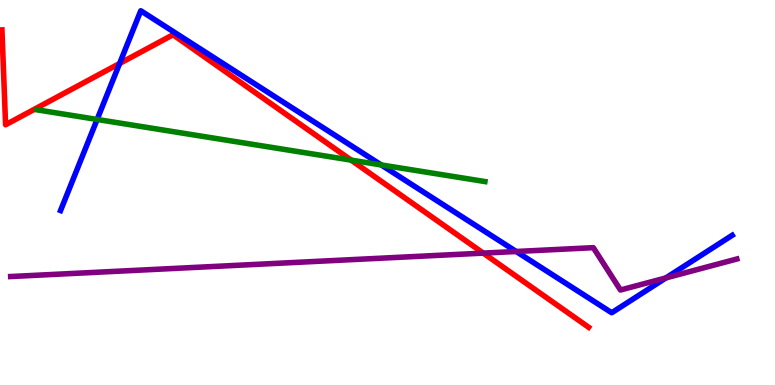[{'lines': ['blue', 'red'], 'intersections': [{'x': 1.54, 'y': 8.35}]}, {'lines': ['green', 'red'], 'intersections': [{'x': 4.53, 'y': 5.84}]}, {'lines': ['purple', 'red'], 'intersections': [{'x': 6.24, 'y': 3.43}]}, {'lines': ['blue', 'green'], 'intersections': [{'x': 1.25, 'y': 6.9}, {'x': 4.92, 'y': 5.72}]}, {'lines': ['blue', 'purple'], 'intersections': [{'x': 6.66, 'y': 3.47}, {'x': 8.59, 'y': 2.78}]}, {'lines': ['green', 'purple'], 'intersections': []}]